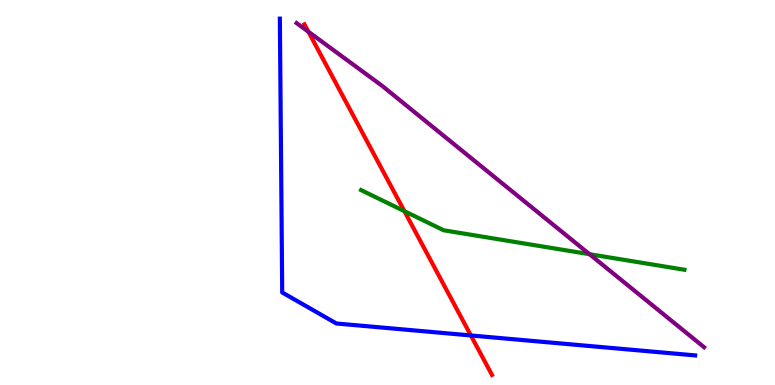[{'lines': ['blue', 'red'], 'intersections': [{'x': 6.08, 'y': 1.29}]}, {'lines': ['green', 'red'], 'intersections': [{'x': 5.22, 'y': 4.52}]}, {'lines': ['purple', 'red'], 'intersections': [{'x': 3.98, 'y': 9.18}]}, {'lines': ['blue', 'green'], 'intersections': []}, {'lines': ['blue', 'purple'], 'intersections': []}, {'lines': ['green', 'purple'], 'intersections': [{'x': 7.61, 'y': 3.4}]}]